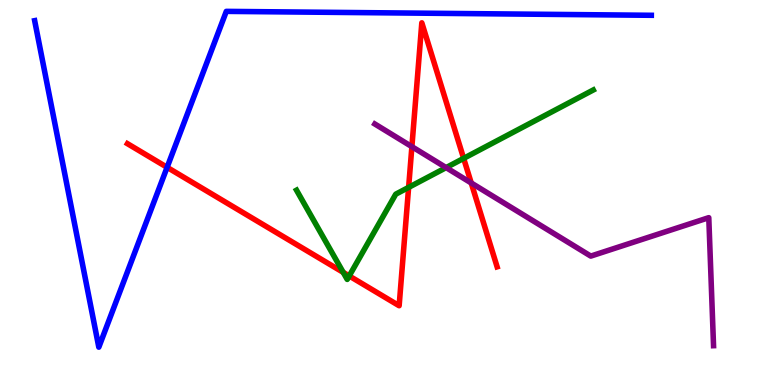[{'lines': ['blue', 'red'], 'intersections': [{'x': 2.16, 'y': 5.65}]}, {'lines': ['green', 'red'], 'intersections': [{'x': 4.43, 'y': 2.93}, {'x': 4.51, 'y': 2.83}, {'x': 5.27, 'y': 5.13}, {'x': 5.98, 'y': 5.89}]}, {'lines': ['purple', 'red'], 'intersections': [{'x': 5.31, 'y': 6.19}, {'x': 6.08, 'y': 5.25}]}, {'lines': ['blue', 'green'], 'intersections': []}, {'lines': ['blue', 'purple'], 'intersections': []}, {'lines': ['green', 'purple'], 'intersections': [{'x': 5.76, 'y': 5.65}]}]